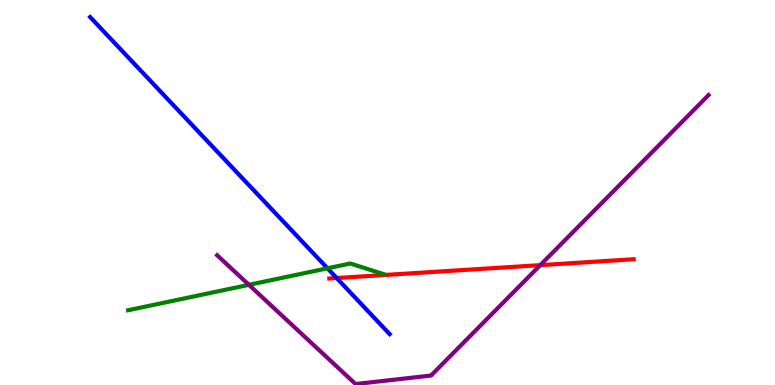[{'lines': ['blue', 'red'], 'intersections': [{'x': 4.34, 'y': 2.78}]}, {'lines': ['green', 'red'], 'intersections': []}, {'lines': ['purple', 'red'], 'intersections': [{'x': 6.97, 'y': 3.11}]}, {'lines': ['blue', 'green'], 'intersections': [{'x': 4.23, 'y': 3.03}]}, {'lines': ['blue', 'purple'], 'intersections': []}, {'lines': ['green', 'purple'], 'intersections': [{'x': 3.21, 'y': 2.6}]}]